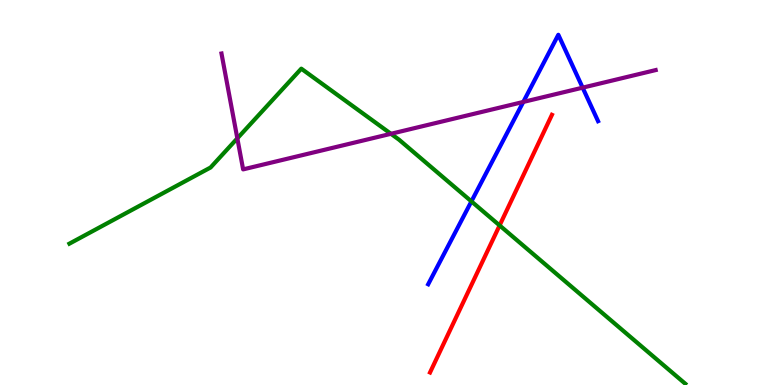[{'lines': ['blue', 'red'], 'intersections': []}, {'lines': ['green', 'red'], 'intersections': [{'x': 6.45, 'y': 4.14}]}, {'lines': ['purple', 'red'], 'intersections': []}, {'lines': ['blue', 'green'], 'intersections': [{'x': 6.08, 'y': 4.77}]}, {'lines': ['blue', 'purple'], 'intersections': [{'x': 6.75, 'y': 7.35}, {'x': 7.52, 'y': 7.72}]}, {'lines': ['green', 'purple'], 'intersections': [{'x': 3.06, 'y': 6.41}, {'x': 5.04, 'y': 6.52}]}]